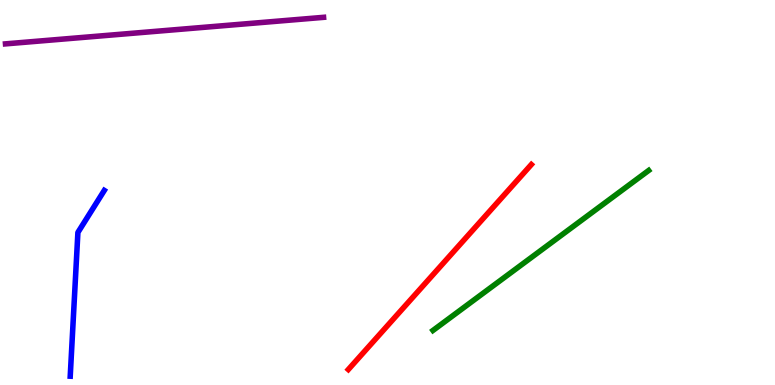[{'lines': ['blue', 'red'], 'intersections': []}, {'lines': ['green', 'red'], 'intersections': []}, {'lines': ['purple', 'red'], 'intersections': []}, {'lines': ['blue', 'green'], 'intersections': []}, {'lines': ['blue', 'purple'], 'intersections': []}, {'lines': ['green', 'purple'], 'intersections': []}]